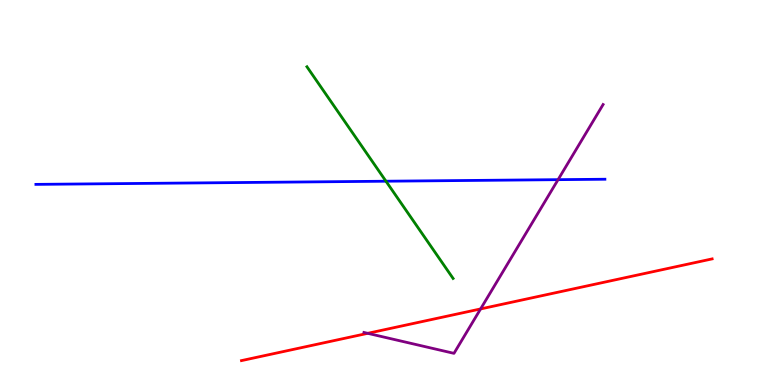[{'lines': ['blue', 'red'], 'intersections': []}, {'lines': ['green', 'red'], 'intersections': []}, {'lines': ['purple', 'red'], 'intersections': [{'x': 4.74, 'y': 1.34}, {'x': 6.2, 'y': 1.98}]}, {'lines': ['blue', 'green'], 'intersections': [{'x': 4.98, 'y': 5.29}]}, {'lines': ['blue', 'purple'], 'intersections': [{'x': 7.2, 'y': 5.33}]}, {'lines': ['green', 'purple'], 'intersections': []}]